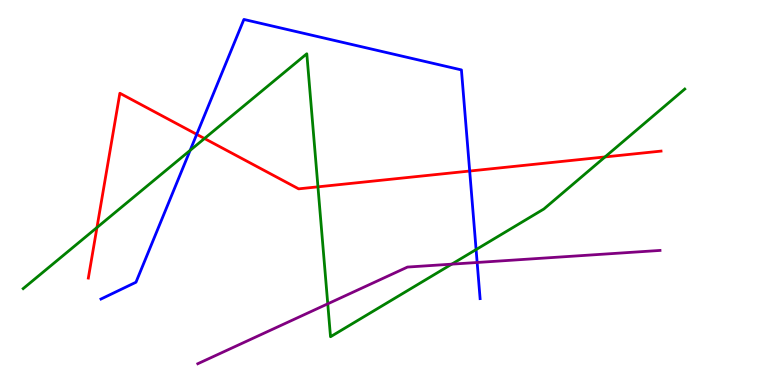[{'lines': ['blue', 'red'], 'intersections': [{'x': 2.54, 'y': 6.51}, {'x': 6.06, 'y': 5.56}]}, {'lines': ['green', 'red'], 'intersections': [{'x': 1.25, 'y': 4.09}, {'x': 2.64, 'y': 6.4}, {'x': 4.1, 'y': 5.15}, {'x': 7.81, 'y': 5.92}]}, {'lines': ['purple', 'red'], 'intersections': []}, {'lines': ['blue', 'green'], 'intersections': [{'x': 2.45, 'y': 6.09}, {'x': 6.14, 'y': 3.52}]}, {'lines': ['blue', 'purple'], 'intersections': [{'x': 6.16, 'y': 3.18}]}, {'lines': ['green', 'purple'], 'intersections': [{'x': 4.23, 'y': 2.11}, {'x': 5.83, 'y': 3.14}]}]